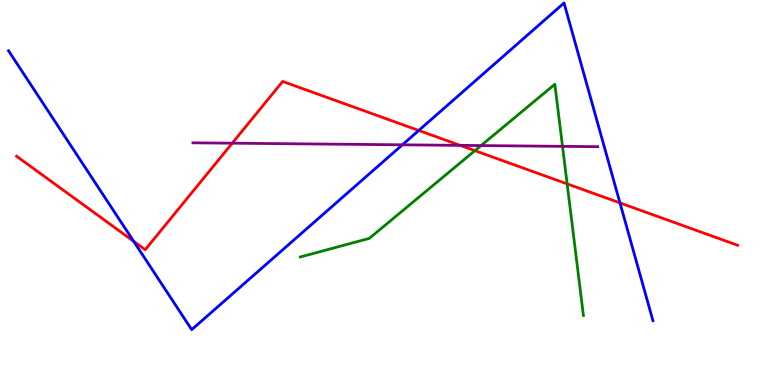[{'lines': ['blue', 'red'], 'intersections': [{'x': 1.72, 'y': 3.73}, {'x': 5.4, 'y': 6.61}, {'x': 8.0, 'y': 4.73}]}, {'lines': ['green', 'red'], 'intersections': [{'x': 6.13, 'y': 6.09}, {'x': 7.32, 'y': 5.22}]}, {'lines': ['purple', 'red'], 'intersections': [{'x': 3.0, 'y': 6.28}, {'x': 5.94, 'y': 6.22}]}, {'lines': ['blue', 'green'], 'intersections': []}, {'lines': ['blue', 'purple'], 'intersections': [{'x': 5.19, 'y': 6.24}]}, {'lines': ['green', 'purple'], 'intersections': [{'x': 6.21, 'y': 6.22}, {'x': 7.26, 'y': 6.2}]}]